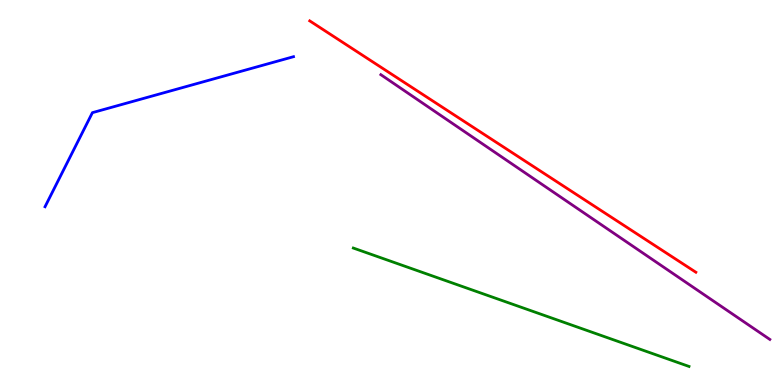[{'lines': ['blue', 'red'], 'intersections': []}, {'lines': ['green', 'red'], 'intersections': []}, {'lines': ['purple', 'red'], 'intersections': []}, {'lines': ['blue', 'green'], 'intersections': []}, {'lines': ['blue', 'purple'], 'intersections': []}, {'lines': ['green', 'purple'], 'intersections': []}]